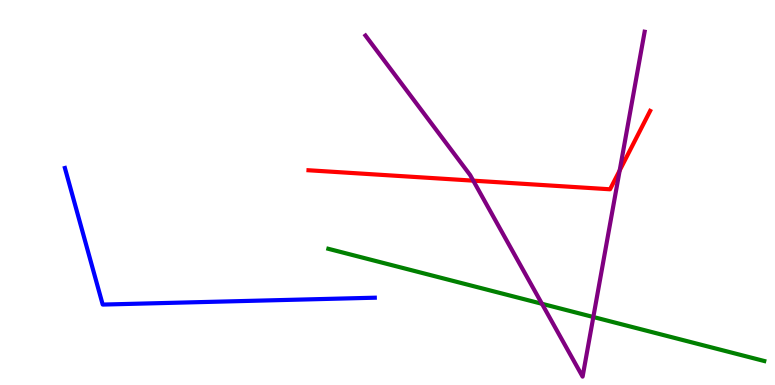[{'lines': ['blue', 'red'], 'intersections': []}, {'lines': ['green', 'red'], 'intersections': []}, {'lines': ['purple', 'red'], 'intersections': [{'x': 6.11, 'y': 5.31}, {'x': 8.0, 'y': 5.57}]}, {'lines': ['blue', 'green'], 'intersections': []}, {'lines': ['blue', 'purple'], 'intersections': []}, {'lines': ['green', 'purple'], 'intersections': [{'x': 6.99, 'y': 2.11}, {'x': 7.66, 'y': 1.77}]}]